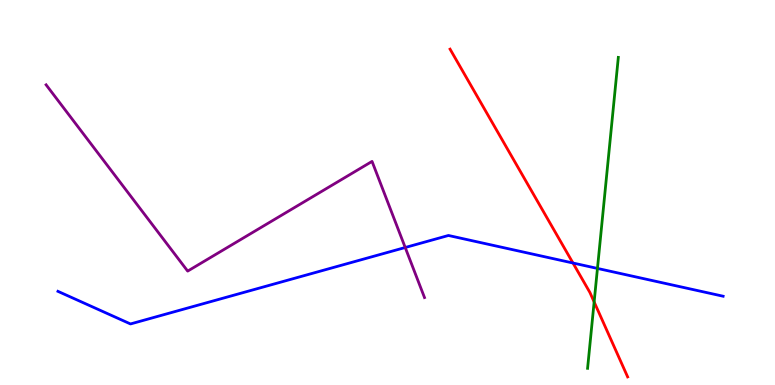[{'lines': ['blue', 'red'], 'intersections': [{'x': 7.39, 'y': 3.17}]}, {'lines': ['green', 'red'], 'intersections': [{'x': 7.67, 'y': 2.16}]}, {'lines': ['purple', 'red'], 'intersections': []}, {'lines': ['blue', 'green'], 'intersections': [{'x': 7.71, 'y': 3.03}]}, {'lines': ['blue', 'purple'], 'intersections': [{'x': 5.23, 'y': 3.57}]}, {'lines': ['green', 'purple'], 'intersections': []}]